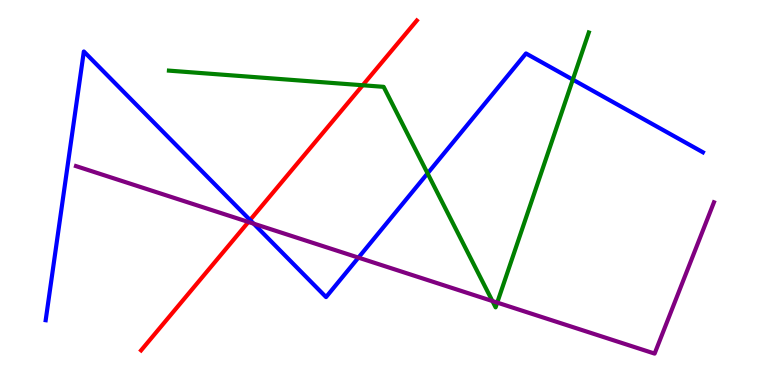[{'lines': ['blue', 'red'], 'intersections': [{'x': 3.23, 'y': 4.29}]}, {'lines': ['green', 'red'], 'intersections': [{'x': 4.68, 'y': 7.79}]}, {'lines': ['purple', 'red'], 'intersections': [{'x': 3.21, 'y': 4.23}]}, {'lines': ['blue', 'green'], 'intersections': [{'x': 5.52, 'y': 5.5}, {'x': 7.39, 'y': 7.93}]}, {'lines': ['blue', 'purple'], 'intersections': [{'x': 3.27, 'y': 4.19}, {'x': 4.62, 'y': 3.31}]}, {'lines': ['green', 'purple'], 'intersections': [{'x': 6.35, 'y': 2.18}, {'x': 6.42, 'y': 2.14}]}]